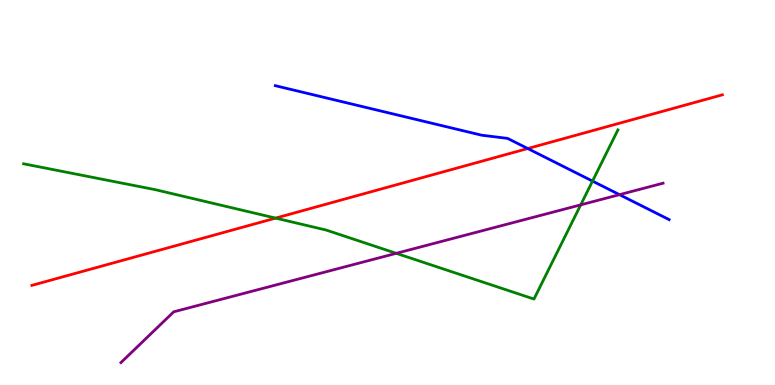[{'lines': ['blue', 'red'], 'intersections': [{'x': 6.81, 'y': 6.14}]}, {'lines': ['green', 'red'], 'intersections': [{'x': 3.56, 'y': 4.33}]}, {'lines': ['purple', 'red'], 'intersections': []}, {'lines': ['blue', 'green'], 'intersections': [{'x': 7.65, 'y': 5.3}]}, {'lines': ['blue', 'purple'], 'intersections': [{'x': 7.99, 'y': 4.94}]}, {'lines': ['green', 'purple'], 'intersections': [{'x': 5.11, 'y': 3.42}, {'x': 7.49, 'y': 4.68}]}]